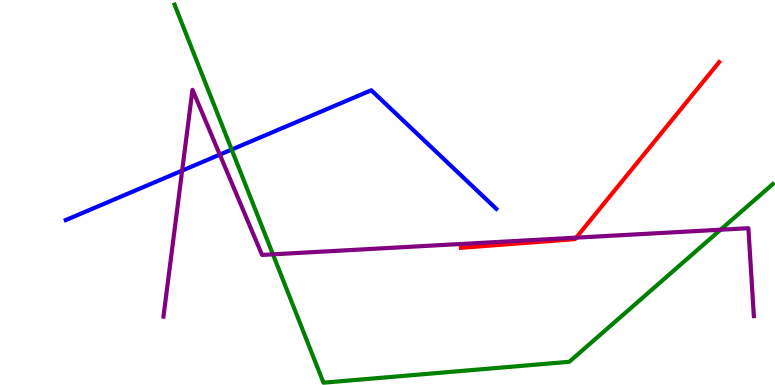[{'lines': ['blue', 'red'], 'intersections': []}, {'lines': ['green', 'red'], 'intersections': []}, {'lines': ['purple', 'red'], 'intersections': [{'x': 7.43, 'y': 3.83}]}, {'lines': ['blue', 'green'], 'intersections': [{'x': 2.99, 'y': 6.11}]}, {'lines': ['blue', 'purple'], 'intersections': [{'x': 2.35, 'y': 5.57}, {'x': 2.84, 'y': 5.98}]}, {'lines': ['green', 'purple'], 'intersections': [{'x': 3.52, 'y': 3.39}, {'x': 9.3, 'y': 4.03}]}]